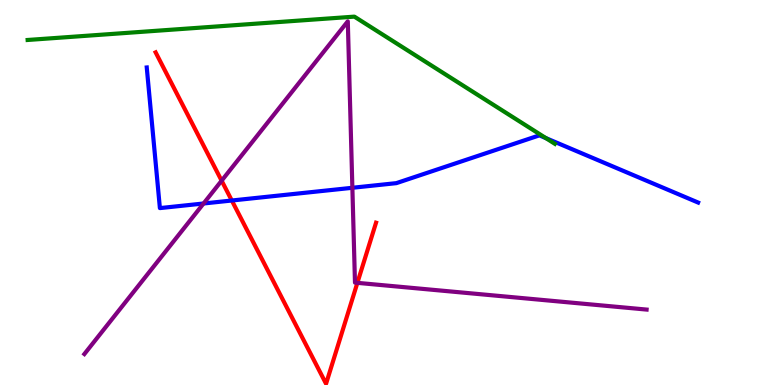[{'lines': ['blue', 'red'], 'intersections': [{'x': 2.99, 'y': 4.79}]}, {'lines': ['green', 'red'], 'intersections': []}, {'lines': ['purple', 'red'], 'intersections': [{'x': 2.86, 'y': 5.31}, {'x': 4.61, 'y': 2.65}]}, {'lines': ['blue', 'green'], 'intersections': [{'x': 7.04, 'y': 6.41}]}, {'lines': ['blue', 'purple'], 'intersections': [{'x': 2.63, 'y': 4.71}, {'x': 4.55, 'y': 5.12}]}, {'lines': ['green', 'purple'], 'intersections': []}]